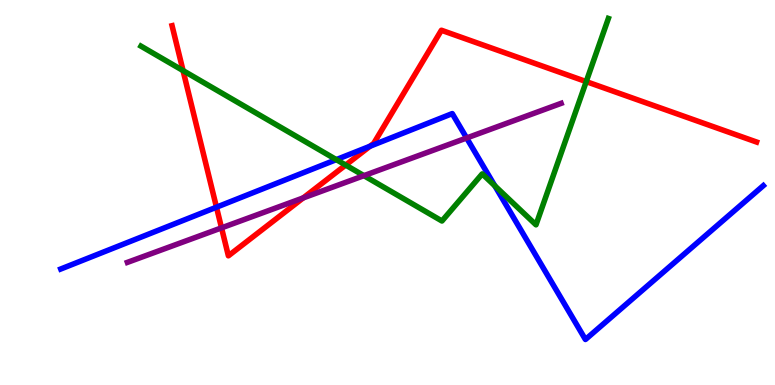[{'lines': ['blue', 'red'], 'intersections': [{'x': 2.79, 'y': 4.62}, {'x': 4.77, 'y': 6.2}]}, {'lines': ['green', 'red'], 'intersections': [{'x': 2.36, 'y': 8.17}, {'x': 4.46, 'y': 5.71}, {'x': 7.56, 'y': 7.88}]}, {'lines': ['purple', 'red'], 'intersections': [{'x': 2.86, 'y': 4.08}, {'x': 3.91, 'y': 4.86}]}, {'lines': ['blue', 'green'], 'intersections': [{'x': 4.34, 'y': 5.85}, {'x': 6.38, 'y': 5.17}]}, {'lines': ['blue', 'purple'], 'intersections': [{'x': 6.02, 'y': 6.42}]}, {'lines': ['green', 'purple'], 'intersections': [{'x': 4.7, 'y': 5.44}]}]